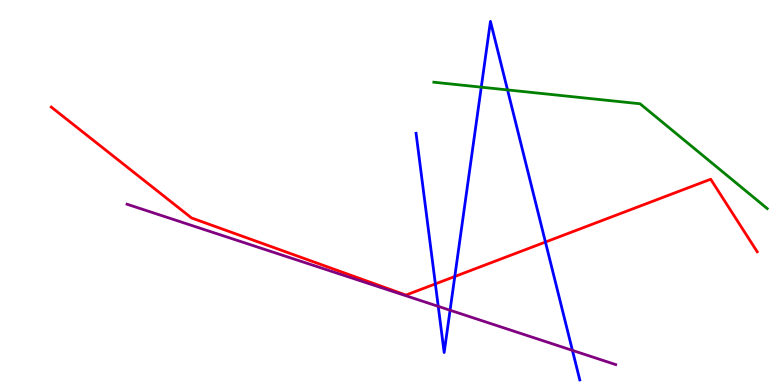[{'lines': ['blue', 'red'], 'intersections': [{'x': 5.62, 'y': 2.63}, {'x': 5.87, 'y': 2.82}, {'x': 7.04, 'y': 3.71}]}, {'lines': ['green', 'red'], 'intersections': []}, {'lines': ['purple', 'red'], 'intersections': []}, {'lines': ['blue', 'green'], 'intersections': [{'x': 6.21, 'y': 7.74}, {'x': 6.55, 'y': 7.66}]}, {'lines': ['blue', 'purple'], 'intersections': [{'x': 5.65, 'y': 2.04}, {'x': 5.81, 'y': 1.94}, {'x': 7.39, 'y': 0.899}]}, {'lines': ['green', 'purple'], 'intersections': []}]